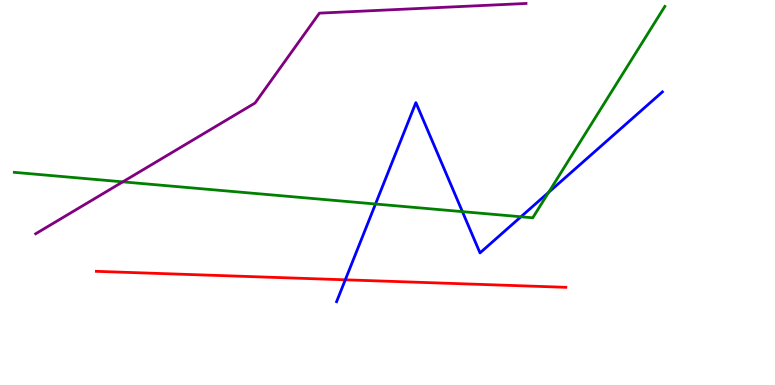[{'lines': ['blue', 'red'], 'intersections': [{'x': 4.46, 'y': 2.73}]}, {'lines': ['green', 'red'], 'intersections': []}, {'lines': ['purple', 'red'], 'intersections': []}, {'lines': ['blue', 'green'], 'intersections': [{'x': 4.85, 'y': 4.7}, {'x': 5.97, 'y': 4.5}, {'x': 6.72, 'y': 4.37}, {'x': 7.08, 'y': 5.01}]}, {'lines': ['blue', 'purple'], 'intersections': []}, {'lines': ['green', 'purple'], 'intersections': [{'x': 1.58, 'y': 5.28}]}]